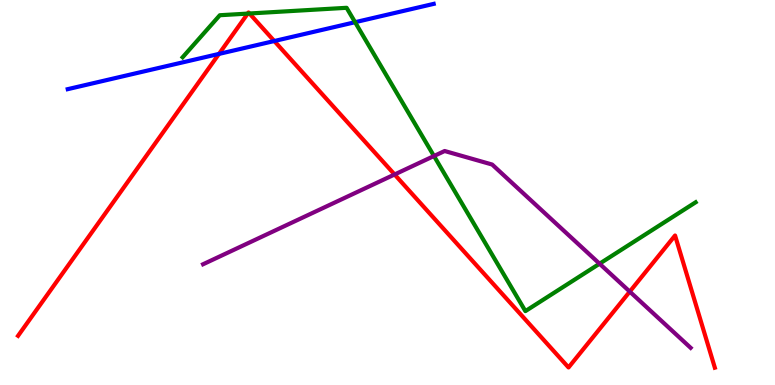[{'lines': ['blue', 'red'], 'intersections': [{'x': 2.83, 'y': 8.6}, {'x': 3.54, 'y': 8.93}]}, {'lines': ['green', 'red'], 'intersections': [{'x': 3.2, 'y': 9.65}, {'x': 3.22, 'y': 9.65}]}, {'lines': ['purple', 'red'], 'intersections': [{'x': 5.09, 'y': 5.47}, {'x': 8.13, 'y': 2.43}]}, {'lines': ['blue', 'green'], 'intersections': [{'x': 4.58, 'y': 9.42}]}, {'lines': ['blue', 'purple'], 'intersections': []}, {'lines': ['green', 'purple'], 'intersections': [{'x': 5.6, 'y': 5.95}, {'x': 7.74, 'y': 3.15}]}]